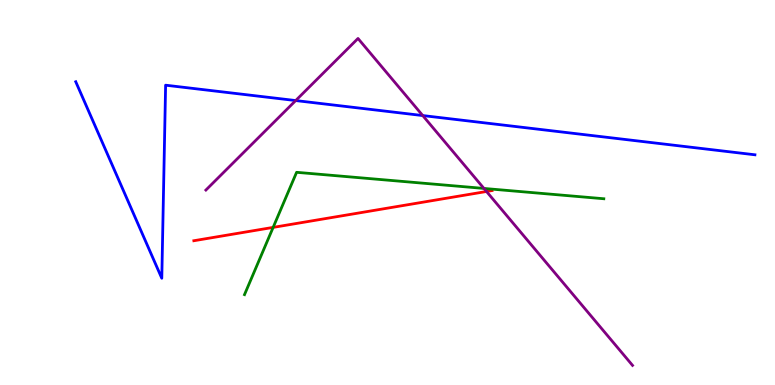[{'lines': ['blue', 'red'], 'intersections': []}, {'lines': ['green', 'red'], 'intersections': [{'x': 3.52, 'y': 4.09}]}, {'lines': ['purple', 'red'], 'intersections': [{'x': 6.28, 'y': 5.03}]}, {'lines': ['blue', 'green'], 'intersections': []}, {'lines': ['blue', 'purple'], 'intersections': [{'x': 3.82, 'y': 7.39}, {'x': 5.45, 'y': 7.0}]}, {'lines': ['green', 'purple'], 'intersections': [{'x': 6.24, 'y': 5.11}]}]